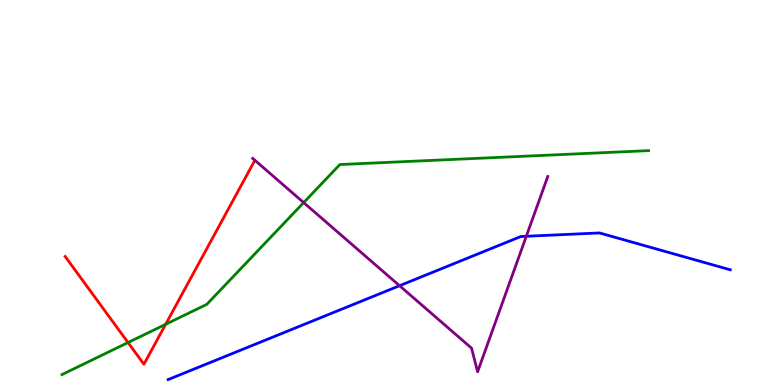[{'lines': ['blue', 'red'], 'intersections': []}, {'lines': ['green', 'red'], 'intersections': [{'x': 1.65, 'y': 1.1}, {'x': 2.14, 'y': 1.58}]}, {'lines': ['purple', 'red'], 'intersections': []}, {'lines': ['blue', 'green'], 'intersections': []}, {'lines': ['blue', 'purple'], 'intersections': [{'x': 5.16, 'y': 2.58}, {'x': 6.79, 'y': 3.86}]}, {'lines': ['green', 'purple'], 'intersections': [{'x': 3.92, 'y': 4.74}]}]